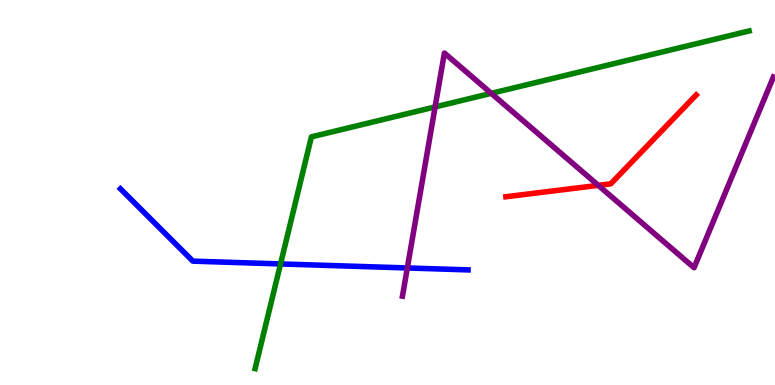[{'lines': ['blue', 'red'], 'intersections': []}, {'lines': ['green', 'red'], 'intersections': []}, {'lines': ['purple', 'red'], 'intersections': [{'x': 7.72, 'y': 5.19}]}, {'lines': ['blue', 'green'], 'intersections': [{'x': 3.62, 'y': 3.14}]}, {'lines': ['blue', 'purple'], 'intersections': [{'x': 5.26, 'y': 3.04}]}, {'lines': ['green', 'purple'], 'intersections': [{'x': 5.61, 'y': 7.22}, {'x': 6.34, 'y': 7.58}]}]